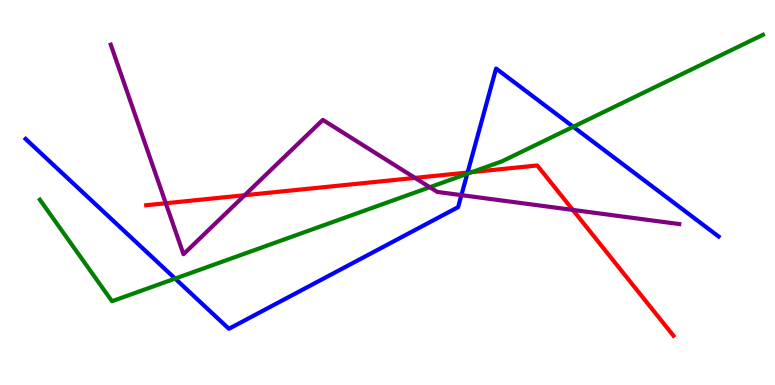[{'lines': ['blue', 'red'], 'intersections': [{'x': 6.03, 'y': 5.52}]}, {'lines': ['green', 'red'], 'intersections': [{'x': 6.09, 'y': 5.53}]}, {'lines': ['purple', 'red'], 'intersections': [{'x': 2.14, 'y': 4.72}, {'x': 3.16, 'y': 4.93}, {'x': 5.36, 'y': 5.38}, {'x': 7.39, 'y': 4.55}]}, {'lines': ['blue', 'green'], 'intersections': [{'x': 2.26, 'y': 2.76}, {'x': 6.03, 'y': 5.49}, {'x': 7.4, 'y': 6.71}]}, {'lines': ['blue', 'purple'], 'intersections': [{'x': 5.95, 'y': 4.93}]}, {'lines': ['green', 'purple'], 'intersections': [{'x': 5.55, 'y': 5.14}]}]